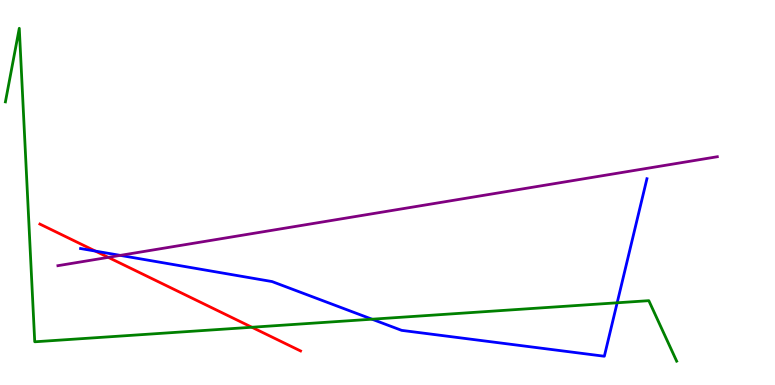[{'lines': ['blue', 'red'], 'intersections': [{'x': 1.23, 'y': 3.48}]}, {'lines': ['green', 'red'], 'intersections': [{'x': 3.25, 'y': 1.5}]}, {'lines': ['purple', 'red'], 'intersections': [{'x': 1.4, 'y': 3.32}]}, {'lines': ['blue', 'green'], 'intersections': [{'x': 4.8, 'y': 1.71}, {'x': 7.96, 'y': 2.14}]}, {'lines': ['blue', 'purple'], 'intersections': [{'x': 1.55, 'y': 3.37}]}, {'lines': ['green', 'purple'], 'intersections': []}]